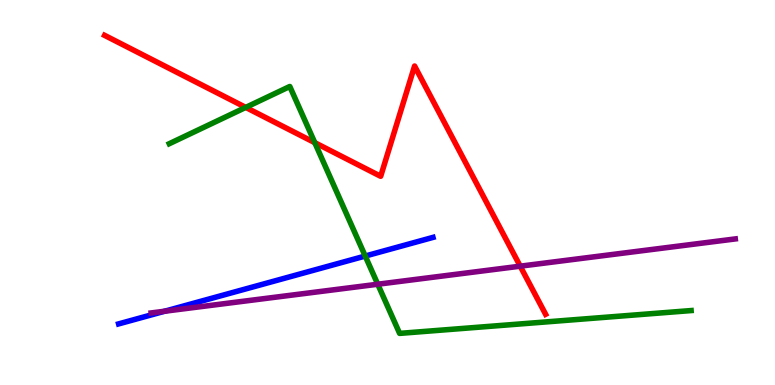[{'lines': ['blue', 'red'], 'intersections': []}, {'lines': ['green', 'red'], 'intersections': [{'x': 3.17, 'y': 7.21}, {'x': 4.06, 'y': 6.29}]}, {'lines': ['purple', 'red'], 'intersections': [{'x': 6.71, 'y': 3.09}]}, {'lines': ['blue', 'green'], 'intersections': [{'x': 4.71, 'y': 3.35}]}, {'lines': ['blue', 'purple'], 'intersections': [{'x': 2.12, 'y': 1.92}]}, {'lines': ['green', 'purple'], 'intersections': [{'x': 4.87, 'y': 2.62}]}]